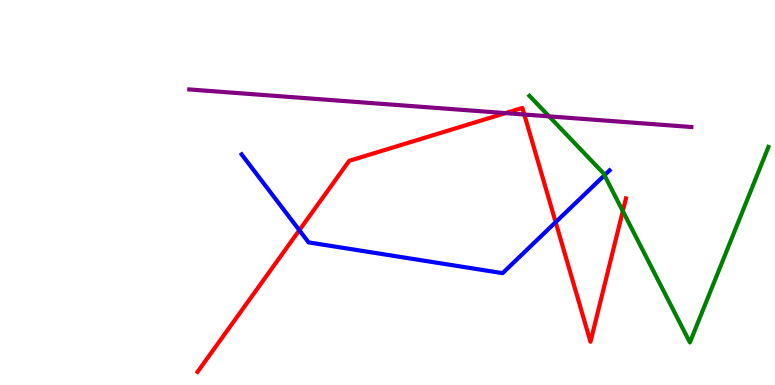[{'lines': ['blue', 'red'], 'intersections': [{'x': 3.86, 'y': 4.02}, {'x': 7.17, 'y': 4.23}]}, {'lines': ['green', 'red'], 'intersections': [{'x': 8.04, 'y': 4.52}]}, {'lines': ['purple', 'red'], 'intersections': [{'x': 6.52, 'y': 7.06}, {'x': 6.77, 'y': 7.03}]}, {'lines': ['blue', 'green'], 'intersections': [{'x': 7.8, 'y': 5.45}]}, {'lines': ['blue', 'purple'], 'intersections': []}, {'lines': ['green', 'purple'], 'intersections': [{'x': 7.08, 'y': 6.98}]}]